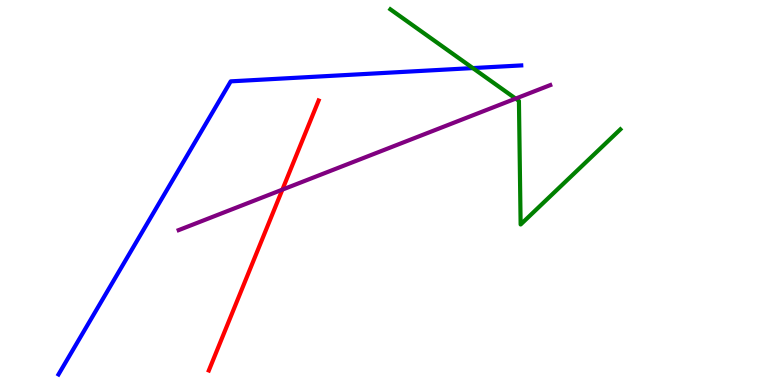[{'lines': ['blue', 'red'], 'intersections': []}, {'lines': ['green', 'red'], 'intersections': []}, {'lines': ['purple', 'red'], 'intersections': [{'x': 3.64, 'y': 5.07}]}, {'lines': ['blue', 'green'], 'intersections': [{'x': 6.1, 'y': 8.23}]}, {'lines': ['blue', 'purple'], 'intersections': []}, {'lines': ['green', 'purple'], 'intersections': [{'x': 6.65, 'y': 7.44}]}]